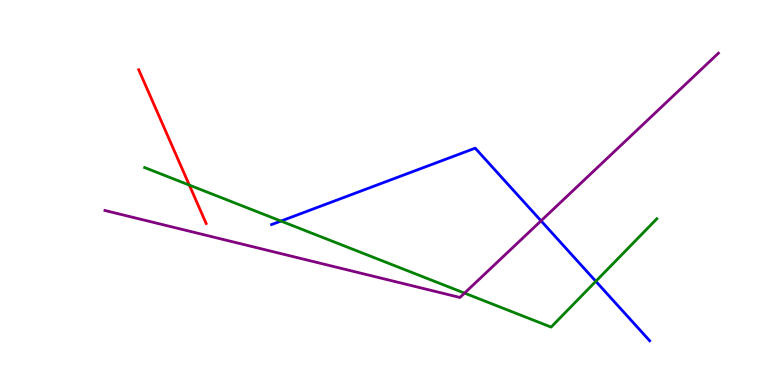[{'lines': ['blue', 'red'], 'intersections': []}, {'lines': ['green', 'red'], 'intersections': [{'x': 2.44, 'y': 5.19}]}, {'lines': ['purple', 'red'], 'intersections': []}, {'lines': ['blue', 'green'], 'intersections': [{'x': 3.63, 'y': 4.26}, {'x': 7.69, 'y': 2.69}]}, {'lines': ['blue', 'purple'], 'intersections': [{'x': 6.98, 'y': 4.26}]}, {'lines': ['green', 'purple'], 'intersections': [{'x': 5.99, 'y': 2.39}]}]